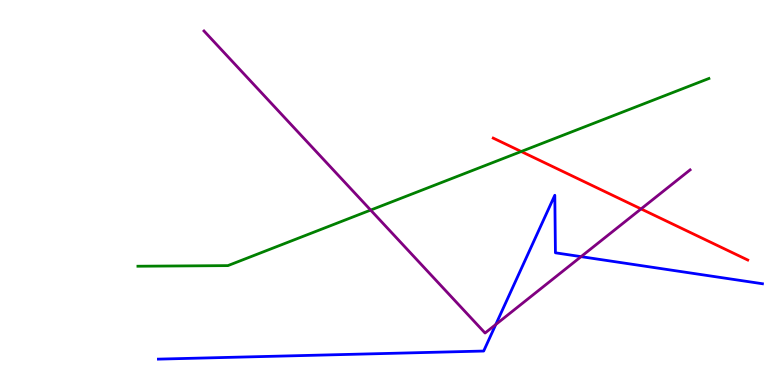[{'lines': ['blue', 'red'], 'intersections': []}, {'lines': ['green', 'red'], 'intersections': [{'x': 6.73, 'y': 6.06}]}, {'lines': ['purple', 'red'], 'intersections': [{'x': 8.27, 'y': 4.57}]}, {'lines': ['blue', 'green'], 'intersections': []}, {'lines': ['blue', 'purple'], 'intersections': [{'x': 6.4, 'y': 1.57}, {'x': 7.5, 'y': 3.33}]}, {'lines': ['green', 'purple'], 'intersections': [{'x': 4.78, 'y': 4.54}]}]